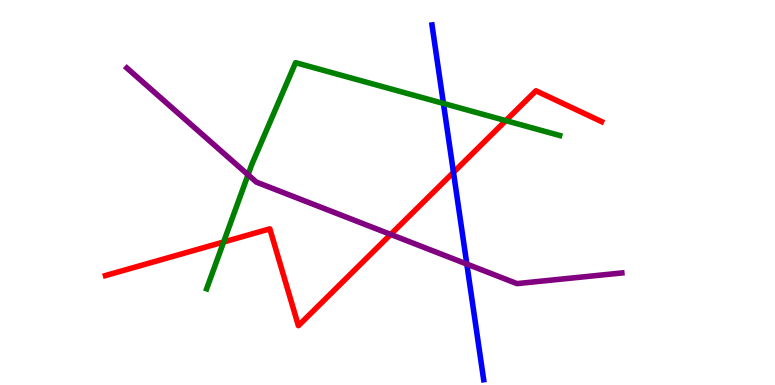[{'lines': ['blue', 'red'], 'intersections': [{'x': 5.85, 'y': 5.52}]}, {'lines': ['green', 'red'], 'intersections': [{'x': 2.89, 'y': 3.71}, {'x': 6.53, 'y': 6.87}]}, {'lines': ['purple', 'red'], 'intersections': [{'x': 5.04, 'y': 3.91}]}, {'lines': ['blue', 'green'], 'intersections': [{'x': 5.72, 'y': 7.31}]}, {'lines': ['blue', 'purple'], 'intersections': [{'x': 6.02, 'y': 3.14}]}, {'lines': ['green', 'purple'], 'intersections': [{'x': 3.2, 'y': 5.46}]}]